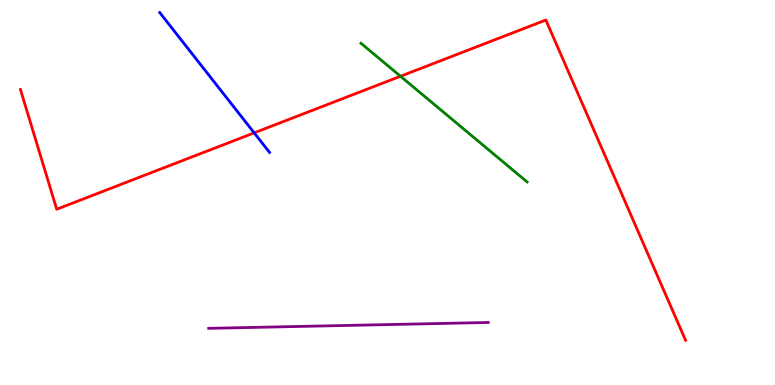[{'lines': ['blue', 'red'], 'intersections': [{'x': 3.28, 'y': 6.55}]}, {'lines': ['green', 'red'], 'intersections': [{'x': 5.17, 'y': 8.02}]}, {'lines': ['purple', 'red'], 'intersections': []}, {'lines': ['blue', 'green'], 'intersections': []}, {'lines': ['blue', 'purple'], 'intersections': []}, {'lines': ['green', 'purple'], 'intersections': []}]